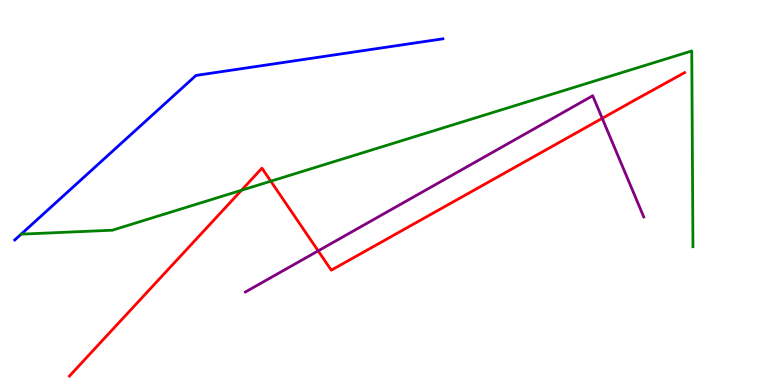[{'lines': ['blue', 'red'], 'intersections': []}, {'lines': ['green', 'red'], 'intersections': [{'x': 3.12, 'y': 5.06}, {'x': 3.49, 'y': 5.29}]}, {'lines': ['purple', 'red'], 'intersections': [{'x': 4.11, 'y': 3.48}, {'x': 7.77, 'y': 6.93}]}, {'lines': ['blue', 'green'], 'intersections': []}, {'lines': ['blue', 'purple'], 'intersections': []}, {'lines': ['green', 'purple'], 'intersections': []}]